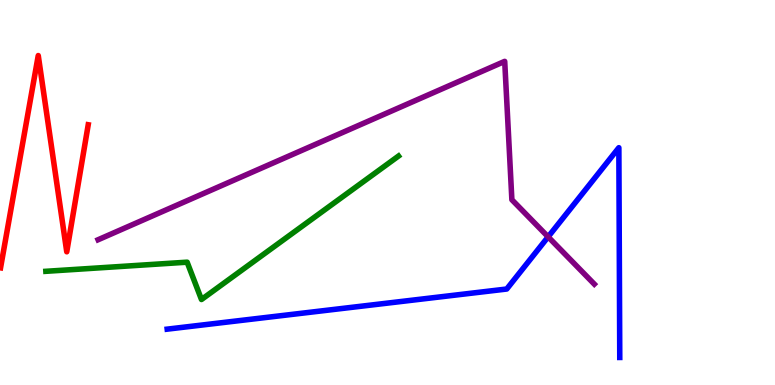[{'lines': ['blue', 'red'], 'intersections': []}, {'lines': ['green', 'red'], 'intersections': []}, {'lines': ['purple', 'red'], 'intersections': []}, {'lines': ['blue', 'green'], 'intersections': []}, {'lines': ['blue', 'purple'], 'intersections': [{'x': 7.07, 'y': 3.85}]}, {'lines': ['green', 'purple'], 'intersections': []}]